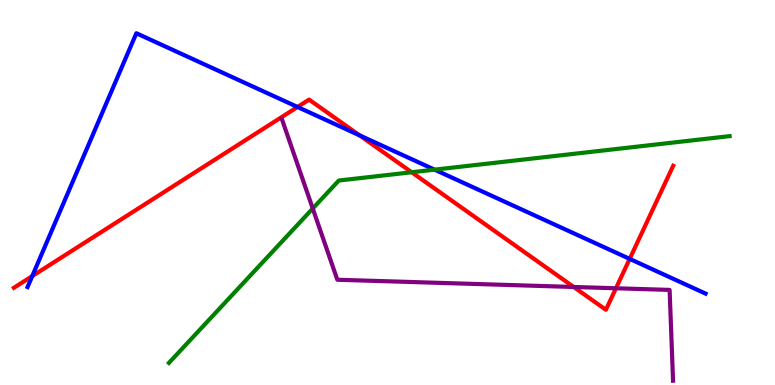[{'lines': ['blue', 'red'], 'intersections': [{'x': 0.416, 'y': 2.83}, {'x': 3.84, 'y': 7.22}, {'x': 4.64, 'y': 6.48}, {'x': 8.12, 'y': 3.28}]}, {'lines': ['green', 'red'], 'intersections': [{'x': 5.31, 'y': 5.53}]}, {'lines': ['purple', 'red'], 'intersections': [{'x': 7.4, 'y': 2.55}, {'x': 7.95, 'y': 2.51}]}, {'lines': ['blue', 'green'], 'intersections': [{'x': 5.61, 'y': 5.59}]}, {'lines': ['blue', 'purple'], 'intersections': []}, {'lines': ['green', 'purple'], 'intersections': [{'x': 4.04, 'y': 4.58}]}]